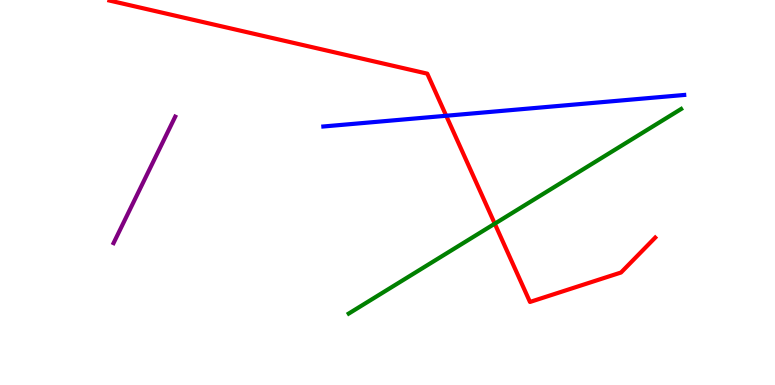[{'lines': ['blue', 'red'], 'intersections': [{'x': 5.76, 'y': 6.99}]}, {'lines': ['green', 'red'], 'intersections': [{'x': 6.38, 'y': 4.19}]}, {'lines': ['purple', 'red'], 'intersections': []}, {'lines': ['blue', 'green'], 'intersections': []}, {'lines': ['blue', 'purple'], 'intersections': []}, {'lines': ['green', 'purple'], 'intersections': []}]